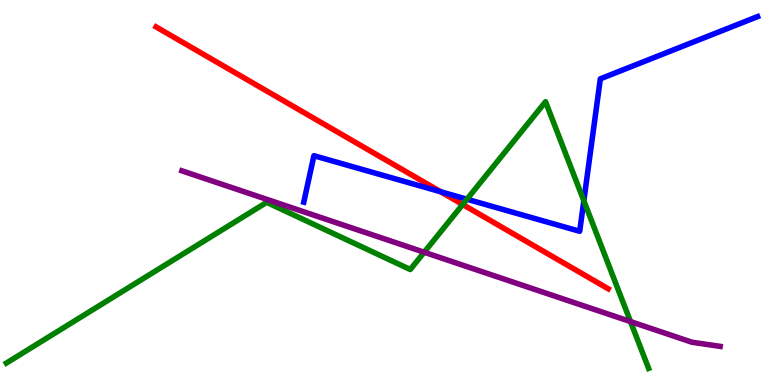[{'lines': ['blue', 'red'], 'intersections': [{'x': 5.69, 'y': 5.02}]}, {'lines': ['green', 'red'], 'intersections': [{'x': 5.97, 'y': 4.69}]}, {'lines': ['purple', 'red'], 'intersections': []}, {'lines': ['blue', 'green'], 'intersections': [{'x': 6.03, 'y': 4.83}, {'x': 7.53, 'y': 4.79}]}, {'lines': ['blue', 'purple'], 'intersections': []}, {'lines': ['green', 'purple'], 'intersections': [{'x': 5.47, 'y': 3.45}, {'x': 8.14, 'y': 1.65}]}]